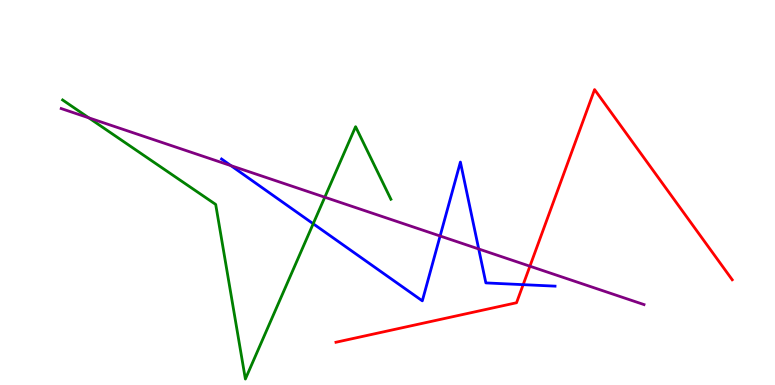[{'lines': ['blue', 'red'], 'intersections': [{'x': 6.75, 'y': 2.61}]}, {'lines': ['green', 'red'], 'intersections': []}, {'lines': ['purple', 'red'], 'intersections': [{'x': 6.84, 'y': 3.09}]}, {'lines': ['blue', 'green'], 'intersections': [{'x': 4.04, 'y': 4.19}]}, {'lines': ['blue', 'purple'], 'intersections': [{'x': 2.98, 'y': 5.7}, {'x': 5.68, 'y': 3.87}, {'x': 6.18, 'y': 3.53}]}, {'lines': ['green', 'purple'], 'intersections': [{'x': 1.15, 'y': 6.94}, {'x': 4.19, 'y': 4.88}]}]